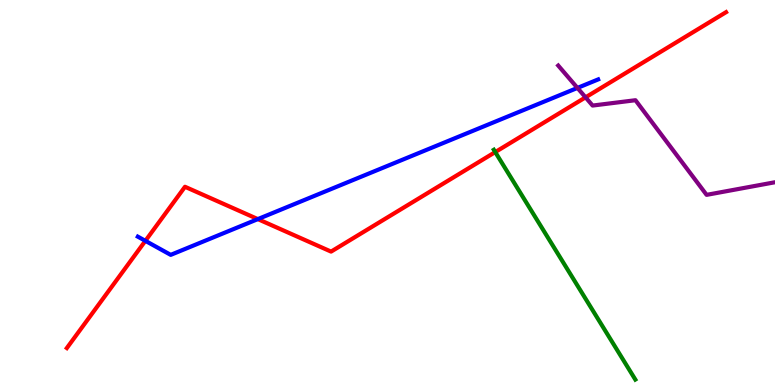[{'lines': ['blue', 'red'], 'intersections': [{'x': 1.88, 'y': 3.74}, {'x': 3.33, 'y': 4.31}]}, {'lines': ['green', 'red'], 'intersections': [{'x': 6.39, 'y': 6.05}]}, {'lines': ['purple', 'red'], 'intersections': [{'x': 7.56, 'y': 7.47}]}, {'lines': ['blue', 'green'], 'intersections': []}, {'lines': ['blue', 'purple'], 'intersections': [{'x': 7.45, 'y': 7.72}]}, {'lines': ['green', 'purple'], 'intersections': []}]